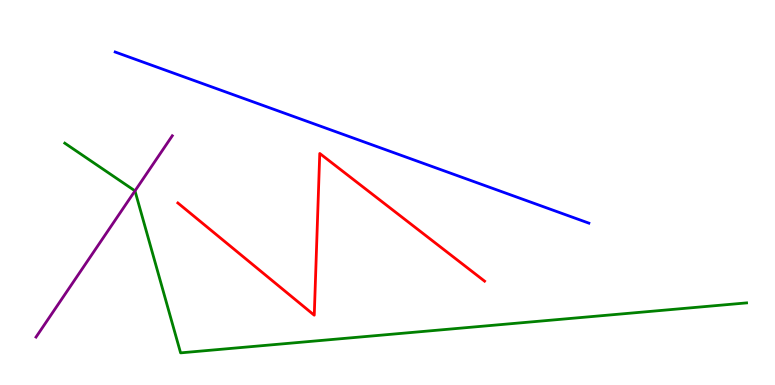[{'lines': ['blue', 'red'], 'intersections': []}, {'lines': ['green', 'red'], 'intersections': []}, {'lines': ['purple', 'red'], 'intersections': []}, {'lines': ['blue', 'green'], 'intersections': []}, {'lines': ['blue', 'purple'], 'intersections': []}, {'lines': ['green', 'purple'], 'intersections': [{'x': 1.74, 'y': 5.04}]}]